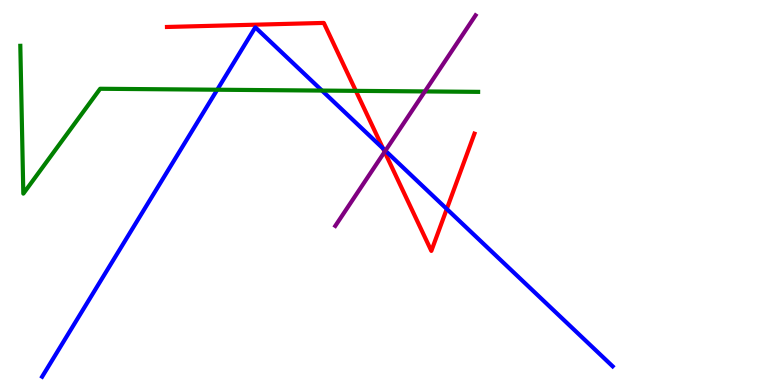[{'lines': ['blue', 'red'], 'intersections': [{'x': 4.94, 'y': 6.14}, {'x': 5.76, 'y': 4.57}]}, {'lines': ['green', 'red'], 'intersections': [{'x': 4.59, 'y': 7.64}]}, {'lines': ['purple', 'red'], 'intersections': [{'x': 4.96, 'y': 6.06}]}, {'lines': ['blue', 'green'], 'intersections': [{'x': 2.8, 'y': 7.67}, {'x': 4.15, 'y': 7.65}]}, {'lines': ['blue', 'purple'], 'intersections': [{'x': 4.97, 'y': 6.09}]}, {'lines': ['green', 'purple'], 'intersections': [{'x': 5.48, 'y': 7.63}]}]